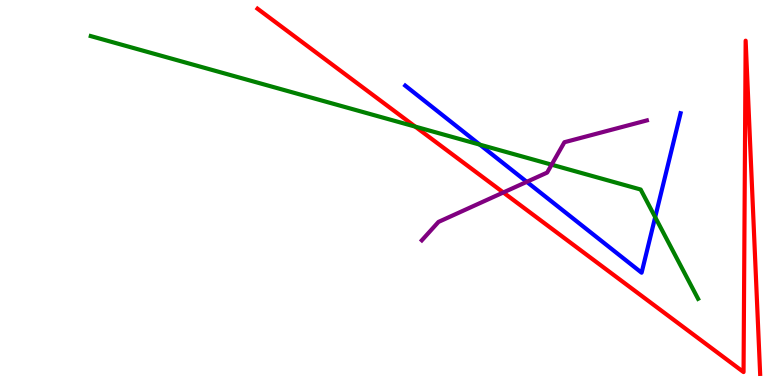[{'lines': ['blue', 'red'], 'intersections': []}, {'lines': ['green', 'red'], 'intersections': [{'x': 5.36, 'y': 6.71}]}, {'lines': ['purple', 'red'], 'intersections': [{'x': 6.49, 'y': 5.0}]}, {'lines': ['blue', 'green'], 'intersections': [{'x': 6.19, 'y': 6.24}, {'x': 8.45, 'y': 4.36}]}, {'lines': ['blue', 'purple'], 'intersections': [{'x': 6.8, 'y': 5.28}]}, {'lines': ['green', 'purple'], 'intersections': [{'x': 7.12, 'y': 5.72}]}]